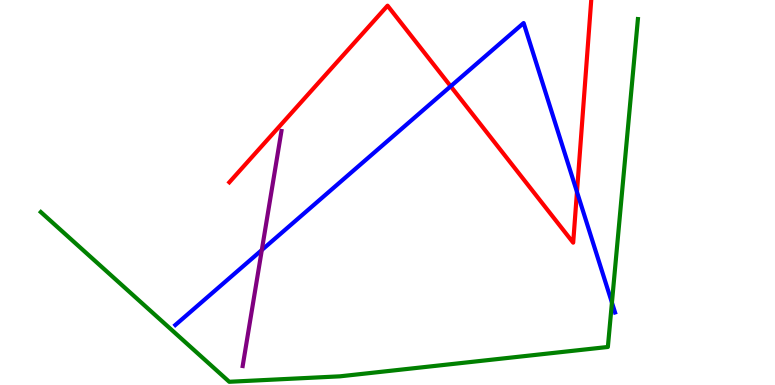[{'lines': ['blue', 'red'], 'intersections': [{'x': 5.82, 'y': 7.76}, {'x': 7.44, 'y': 5.02}]}, {'lines': ['green', 'red'], 'intersections': []}, {'lines': ['purple', 'red'], 'intersections': []}, {'lines': ['blue', 'green'], 'intersections': [{'x': 7.9, 'y': 2.14}]}, {'lines': ['blue', 'purple'], 'intersections': [{'x': 3.38, 'y': 3.51}]}, {'lines': ['green', 'purple'], 'intersections': []}]